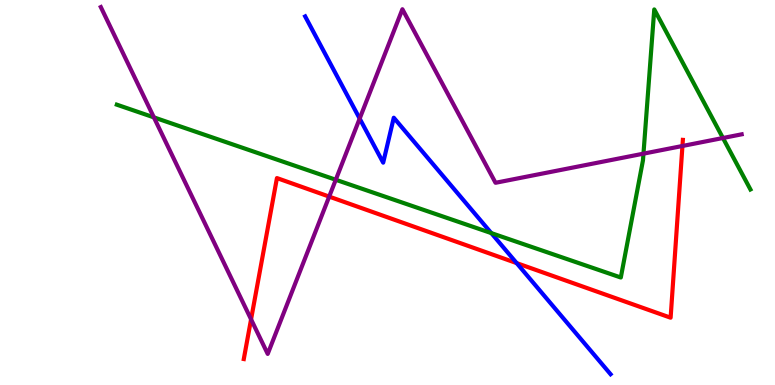[{'lines': ['blue', 'red'], 'intersections': [{'x': 6.67, 'y': 3.17}]}, {'lines': ['green', 'red'], 'intersections': []}, {'lines': ['purple', 'red'], 'intersections': [{'x': 3.24, 'y': 1.71}, {'x': 4.25, 'y': 4.89}, {'x': 8.81, 'y': 6.21}]}, {'lines': ['blue', 'green'], 'intersections': [{'x': 6.34, 'y': 3.95}]}, {'lines': ['blue', 'purple'], 'intersections': [{'x': 4.64, 'y': 6.92}]}, {'lines': ['green', 'purple'], 'intersections': [{'x': 1.99, 'y': 6.95}, {'x': 4.33, 'y': 5.33}, {'x': 8.3, 'y': 6.01}, {'x': 9.33, 'y': 6.42}]}]